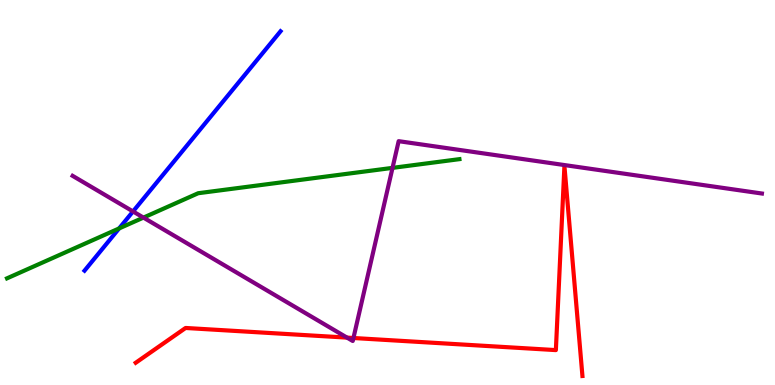[{'lines': ['blue', 'red'], 'intersections': []}, {'lines': ['green', 'red'], 'intersections': []}, {'lines': ['purple', 'red'], 'intersections': [{'x': 4.48, 'y': 1.23}, {'x': 4.56, 'y': 1.22}]}, {'lines': ['blue', 'green'], 'intersections': [{'x': 1.54, 'y': 4.07}]}, {'lines': ['blue', 'purple'], 'intersections': [{'x': 1.72, 'y': 4.51}]}, {'lines': ['green', 'purple'], 'intersections': [{'x': 1.85, 'y': 4.35}, {'x': 5.06, 'y': 5.64}]}]